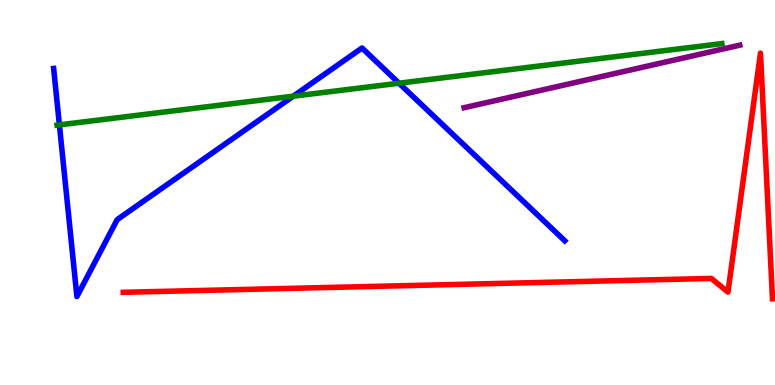[{'lines': ['blue', 'red'], 'intersections': []}, {'lines': ['green', 'red'], 'intersections': []}, {'lines': ['purple', 'red'], 'intersections': []}, {'lines': ['blue', 'green'], 'intersections': [{'x': 0.766, 'y': 6.76}, {'x': 3.78, 'y': 7.5}, {'x': 5.15, 'y': 7.84}]}, {'lines': ['blue', 'purple'], 'intersections': []}, {'lines': ['green', 'purple'], 'intersections': []}]